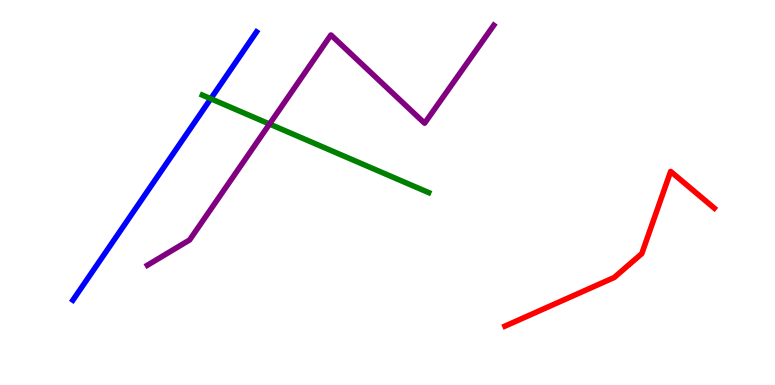[{'lines': ['blue', 'red'], 'intersections': []}, {'lines': ['green', 'red'], 'intersections': []}, {'lines': ['purple', 'red'], 'intersections': []}, {'lines': ['blue', 'green'], 'intersections': [{'x': 2.72, 'y': 7.44}]}, {'lines': ['blue', 'purple'], 'intersections': []}, {'lines': ['green', 'purple'], 'intersections': [{'x': 3.48, 'y': 6.78}]}]